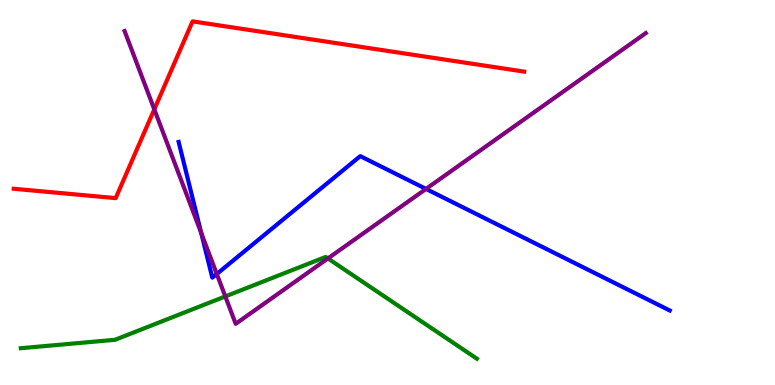[{'lines': ['blue', 'red'], 'intersections': []}, {'lines': ['green', 'red'], 'intersections': []}, {'lines': ['purple', 'red'], 'intersections': [{'x': 1.99, 'y': 7.16}]}, {'lines': ['blue', 'green'], 'intersections': []}, {'lines': ['blue', 'purple'], 'intersections': [{'x': 2.6, 'y': 3.95}, {'x': 2.8, 'y': 2.88}, {'x': 5.5, 'y': 5.09}]}, {'lines': ['green', 'purple'], 'intersections': [{'x': 2.91, 'y': 2.3}, {'x': 4.23, 'y': 3.29}]}]